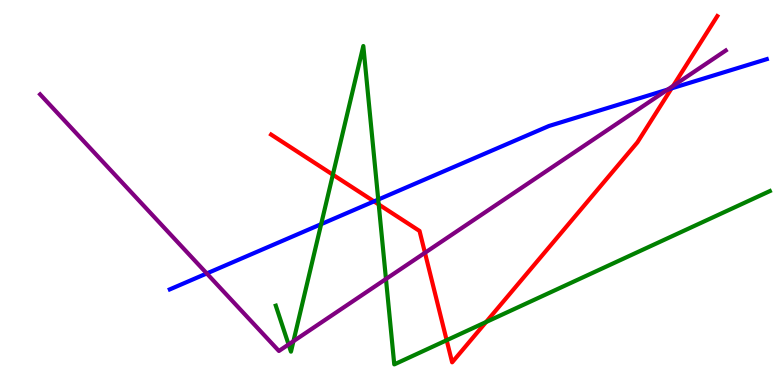[{'lines': ['blue', 'red'], 'intersections': [{'x': 4.83, 'y': 4.77}, {'x': 8.67, 'y': 7.7}]}, {'lines': ['green', 'red'], 'intersections': [{'x': 4.3, 'y': 5.46}, {'x': 4.89, 'y': 4.69}, {'x': 5.76, 'y': 1.16}, {'x': 6.27, 'y': 1.64}]}, {'lines': ['purple', 'red'], 'intersections': [{'x': 5.48, 'y': 3.43}, {'x': 8.69, 'y': 7.77}]}, {'lines': ['blue', 'green'], 'intersections': [{'x': 4.14, 'y': 4.18}, {'x': 4.88, 'y': 4.82}]}, {'lines': ['blue', 'purple'], 'intersections': [{'x': 2.67, 'y': 2.9}, {'x': 8.62, 'y': 7.67}]}, {'lines': ['green', 'purple'], 'intersections': [{'x': 3.72, 'y': 1.05}, {'x': 3.79, 'y': 1.14}, {'x': 4.98, 'y': 2.75}]}]